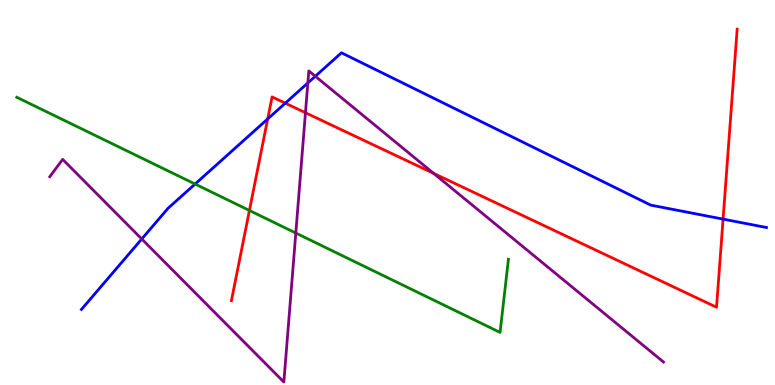[{'lines': ['blue', 'red'], 'intersections': [{'x': 3.45, 'y': 6.91}, {'x': 3.68, 'y': 7.32}, {'x': 9.33, 'y': 4.31}]}, {'lines': ['green', 'red'], 'intersections': [{'x': 3.22, 'y': 4.53}]}, {'lines': ['purple', 'red'], 'intersections': [{'x': 3.94, 'y': 7.07}, {'x': 5.6, 'y': 5.5}]}, {'lines': ['blue', 'green'], 'intersections': [{'x': 2.52, 'y': 5.22}]}, {'lines': ['blue', 'purple'], 'intersections': [{'x': 1.83, 'y': 3.79}, {'x': 3.97, 'y': 7.85}, {'x': 4.07, 'y': 8.02}]}, {'lines': ['green', 'purple'], 'intersections': [{'x': 3.82, 'y': 3.95}]}]